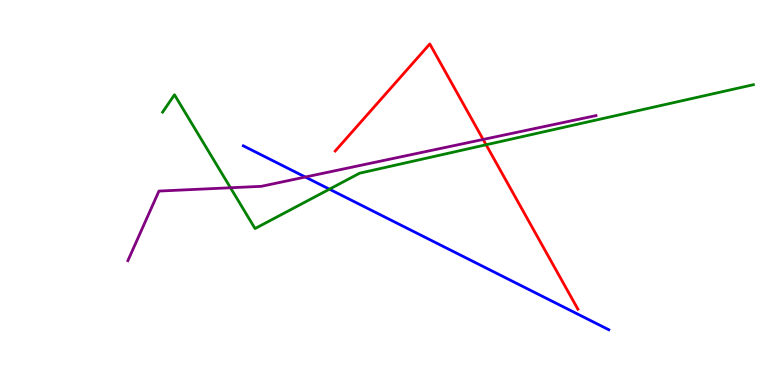[{'lines': ['blue', 'red'], 'intersections': []}, {'lines': ['green', 'red'], 'intersections': [{'x': 6.27, 'y': 6.24}]}, {'lines': ['purple', 'red'], 'intersections': [{'x': 6.23, 'y': 6.38}]}, {'lines': ['blue', 'green'], 'intersections': [{'x': 4.25, 'y': 5.09}]}, {'lines': ['blue', 'purple'], 'intersections': [{'x': 3.94, 'y': 5.4}]}, {'lines': ['green', 'purple'], 'intersections': [{'x': 2.97, 'y': 5.12}]}]